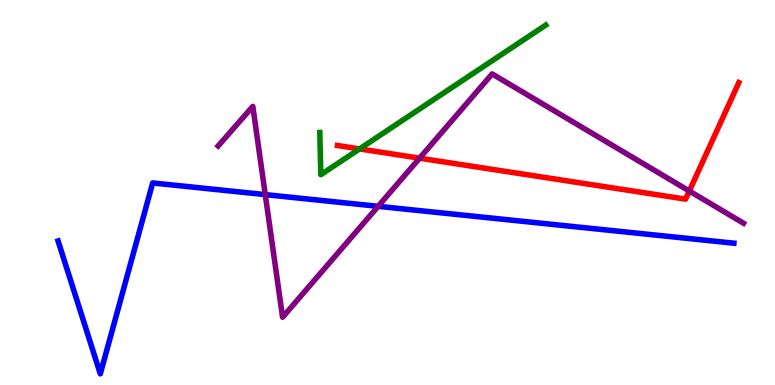[{'lines': ['blue', 'red'], 'intersections': []}, {'lines': ['green', 'red'], 'intersections': [{'x': 4.64, 'y': 6.13}]}, {'lines': ['purple', 'red'], 'intersections': [{'x': 5.41, 'y': 5.89}, {'x': 8.89, 'y': 5.04}]}, {'lines': ['blue', 'green'], 'intersections': []}, {'lines': ['blue', 'purple'], 'intersections': [{'x': 3.42, 'y': 4.94}, {'x': 4.88, 'y': 4.64}]}, {'lines': ['green', 'purple'], 'intersections': []}]